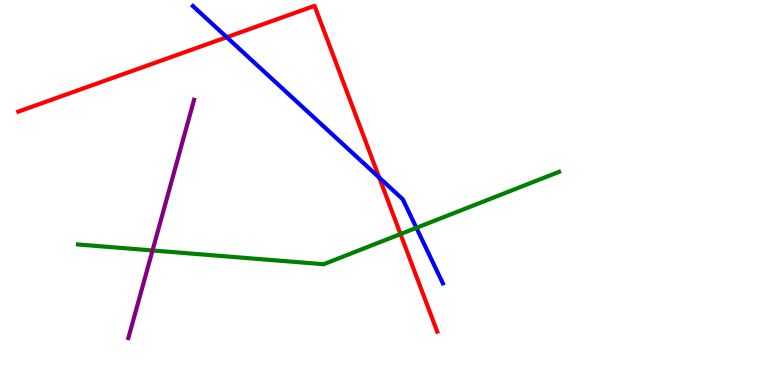[{'lines': ['blue', 'red'], 'intersections': [{'x': 2.93, 'y': 9.03}, {'x': 4.89, 'y': 5.39}]}, {'lines': ['green', 'red'], 'intersections': [{'x': 5.17, 'y': 3.92}]}, {'lines': ['purple', 'red'], 'intersections': []}, {'lines': ['blue', 'green'], 'intersections': [{'x': 5.37, 'y': 4.08}]}, {'lines': ['blue', 'purple'], 'intersections': []}, {'lines': ['green', 'purple'], 'intersections': [{'x': 1.97, 'y': 3.49}]}]